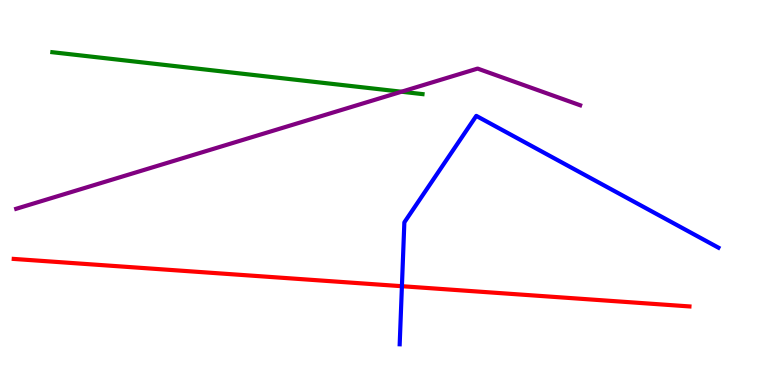[{'lines': ['blue', 'red'], 'intersections': [{'x': 5.19, 'y': 2.57}]}, {'lines': ['green', 'red'], 'intersections': []}, {'lines': ['purple', 'red'], 'intersections': []}, {'lines': ['blue', 'green'], 'intersections': []}, {'lines': ['blue', 'purple'], 'intersections': []}, {'lines': ['green', 'purple'], 'intersections': [{'x': 5.18, 'y': 7.62}]}]